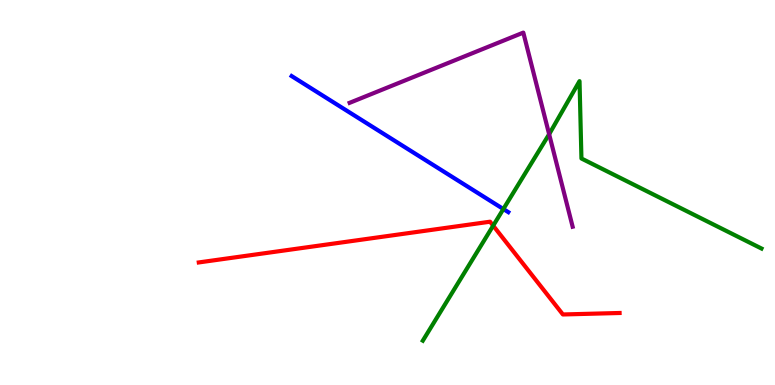[{'lines': ['blue', 'red'], 'intersections': []}, {'lines': ['green', 'red'], 'intersections': [{'x': 6.36, 'y': 4.14}]}, {'lines': ['purple', 'red'], 'intersections': []}, {'lines': ['blue', 'green'], 'intersections': [{'x': 6.49, 'y': 4.57}]}, {'lines': ['blue', 'purple'], 'intersections': []}, {'lines': ['green', 'purple'], 'intersections': [{'x': 7.09, 'y': 6.51}]}]